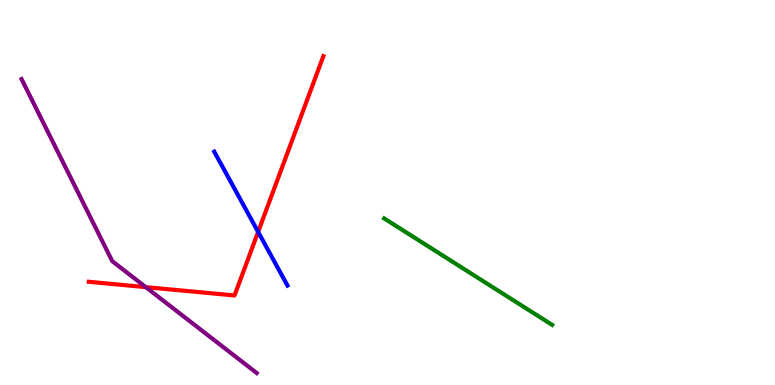[{'lines': ['blue', 'red'], 'intersections': [{'x': 3.33, 'y': 3.98}]}, {'lines': ['green', 'red'], 'intersections': []}, {'lines': ['purple', 'red'], 'intersections': [{'x': 1.88, 'y': 2.54}]}, {'lines': ['blue', 'green'], 'intersections': []}, {'lines': ['blue', 'purple'], 'intersections': []}, {'lines': ['green', 'purple'], 'intersections': []}]